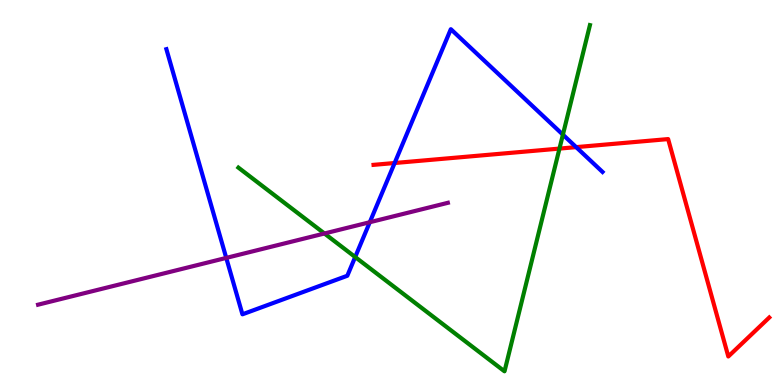[{'lines': ['blue', 'red'], 'intersections': [{'x': 5.09, 'y': 5.77}, {'x': 7.43, 'y': 6.18}]}, {'lines': ['green', 'red'], 'intersections': [{'x': 7.22, 'y': 6.14}]}, {'lines': ['purple', 'red'], 'intersections': []}, {'lines': ['blue', 'green'], 'intersections': [{'x': 4.58, 'y': 3.32}, {'x': 7.26, 'y': 6.5}]}, {'lines': ['blue', 'purple'], 'intersections': [{'x': 2.92, 'y': 3.3}, {'x': 4.77, 'y': 4.23}]}, {'lines': ['green', 'purple'], 'intersections': [{'x': 4.19, 'y': 3.94}]}]